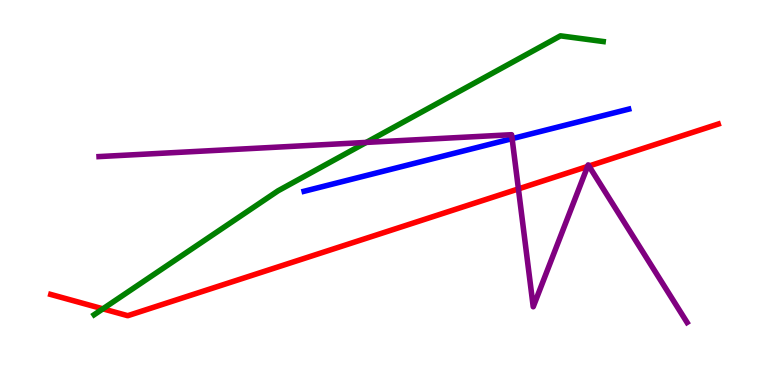[{'lines': ['blue', 'red'], 'intersections': []}, {'lines': ['green', 'red'], 'intersections': [{'x': 1.33, 'y': 1.98}]}, {'lines': ['purple', 'red'], 'intersections': [{'x': 6.69, 'y': 5.09}, {'x': 7.58, 'y': 5.68}, {'x': 7.6, 'y': 5.69}]}, {'lines': ['blue', 'green'], 'intersections': []}, {'lines': ['blue', 'purple'], 'intersections': [{'x': 6.61, 'y': 6.4}]}, {'lines': ['green', 'purple'], 'intersections': [{'x': 4.73, 'y': 6.3}]}]